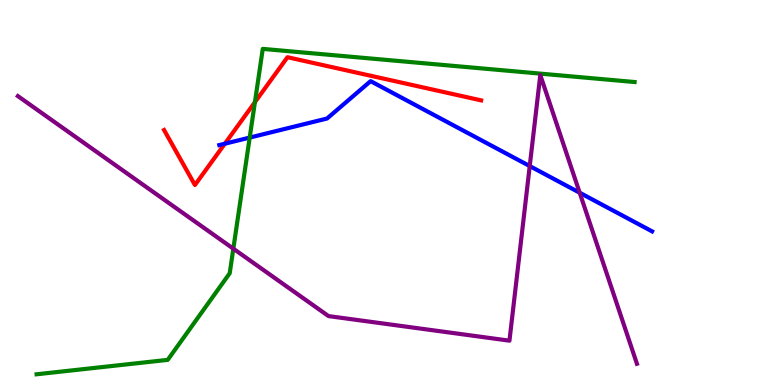[{'lines': ['blue', 'red'], 'intersections': [{'x': 2.9, 'y': 6.27}]}, {'lines': ['green', 'red'], 'intersections': [{'x': 3.29, 'y': 7.35}]}, {'lines': ['purple', 'red'], 'intersections': []}, {'lines': ['blue', 'green'], 'intersections': [{'x': 3.22, 'y': 6.43}]}, {'lines': ['blue', 'purple'], 'intersections': [{'x': 6.84, 'y': 5.69}, {'x': 7.48, 'y': 4.99}]}, {'lines': ['green', 'purple'], 'intersections': [{'x': 3.01, 'y': 3.54}]}]